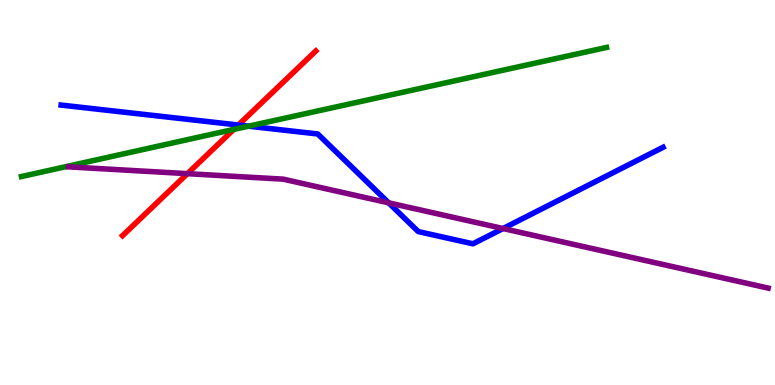[{'lines': ['blue', 'red'], 'intersections': [{'x': 3.08, 'y': 6.75}]}, {'lines': ['green', 'red'], 'intersections': [{'x': 3.02, 'y': 6.64}]}, {'lines': ['purple', 'red'], 'intersections': [{'x': 2.42, 'y': 5.49}]}, {'lines': ['blue', 'green'], 'intersections': [{'x': 3.21, 'y': 6.72}]}, {'lines': ['blue', 'purple'], 'intersections': [{'x': 5.02, 'y': 4.73}, {'x': 6.49, 'y': 4.06}]}, {'lines': ['green', 'purple'], 'intersections': []}]